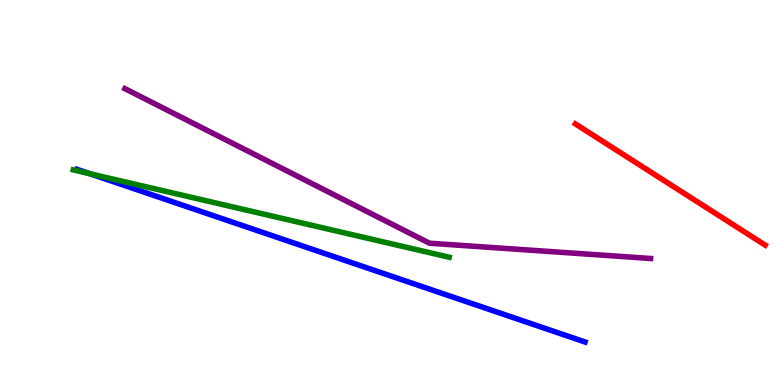[{'lines': ['blue', 'red'], 'intersections': []}, {'lines': ['green', 'red'], 'intersections': []}, {'lines': ['purple', 'red'], 'intersections': []}, {'lines': ['blue', 'green'], 'intersections': [{'x': 1.16, 'y': 5.49}]}, {'lines': ['blue', 'purple'], 'intersections': []}, {'lines': ['green', 'purple'], 'intersections': []}]